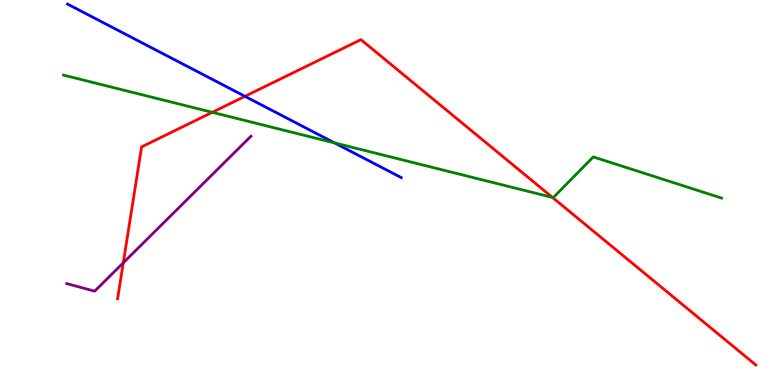[{'lines': ['blue', 'red'], 'intersections': [{'x': 3.16, 'y': 7.5}]}, {'lines': ['green', 'red'], 'intersections': [{'x': 2.74, 'y': 7.08}, {'x': 7.13, 'y': 4.87}]}, {'lines': ['purple', 'red'], 'intersections': [{'x': 1.59, 'y': 3.17}]}, {'lines': ['blue', 'green'], 'intersections': [{'x': 4.32, 'y': 6.29}]}, {'lines': ['blue', 'purple'], 'intersections': []}, {'lines': ['green', 'purple'], 'intersections': []}]